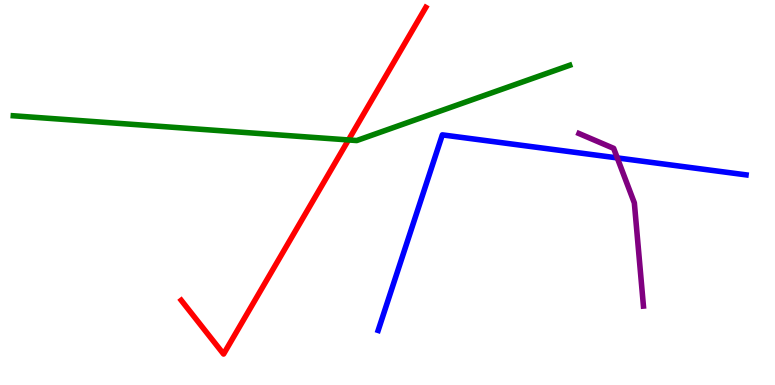[{'lines': ['blue', 'red'], 'intersections': []}, {'lines': ['green', 'red'], 'intersections': [{'x': 4.5, 'y': 6.36}]}, {'lines': ['purple', 'red'], 'intersections': []}, {'lines': ['blue', 'green'], 'intersections': []}, {'lines': ['blue', 'purple'], 'intersections': [{'x': 7.96, 'y': 5.9}]}, {'lines': ['green', 'purple'], 'intersections': []}]